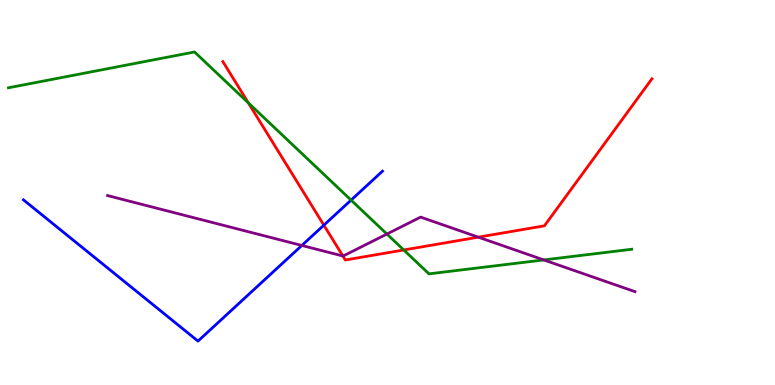[{'lines': ['blue', 'red'], 'intersections': [{'x': 4.18, 'y': 4.15}]}, {'lines': ['green', 'red'], 'intersections': [{'x': 3.2, 'y': 7.33}, {'x': 5.21, 'y': 3.51}]}, {'lines': ['purple', 'red'], 'intersections': [{'x': 4.42, 'y': 3.35}, {'x': 6.17, 'y': 3.84}]}, {'lines': ['blue', 'green'], 'intersections': [{'x': 4.53, 'y': 4.8}]}, {'lines': ['blue', 'purple'], 'intersections': [{'x': 3.89, 'y': 3.62}]}, {'lines': ['green', 'purple'], 'intersections': [{'x': 4.99, 'y': 3.92}, {'x': 7.02, 'y': 3.25}]}]